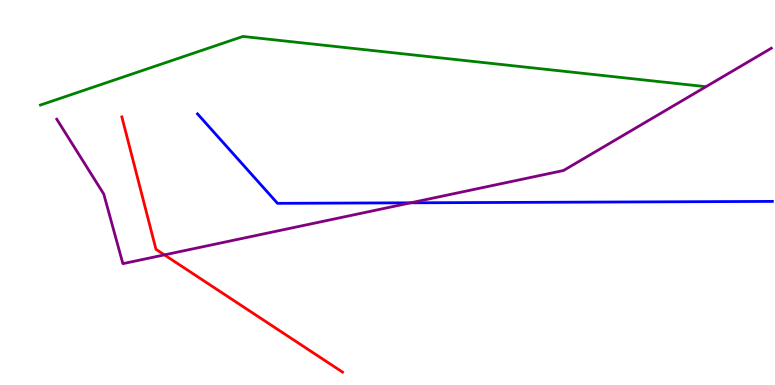[{'lines': ['blue', 'red'], 'intersections': []}, {'lines': ['green', 'red'], 'intersections': []}, {'lines': ['purple', 'red'], 'intersections': [{'x': 2.12, 'y': 3.38}]}, {'lines': ['blue', 'green'], 'intersections': []}, {'lines': ['blue', 'purple'], 'intersections': [{'x': 5.3, 'y': 4.73}]}, {'lines': ['green', 'purple'], 'intersections': []}]